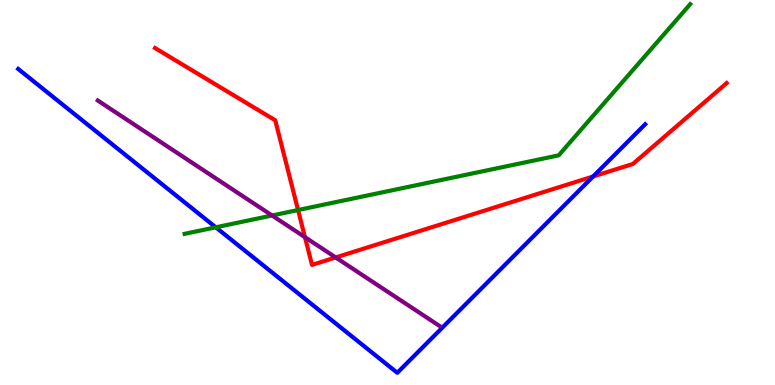[{'lines': ['blue', 'red'], 'intersections': [{'x': 7.65, 'y': 5.42}]}, {'lines': ['green', 'red'], 'intersections': [{'x': 3.85, 'y': 4.54}]}, {'lines': ['purple', 'red'], 'intersections': [{'x': 3.94, 'y': 3.84}, {'x': 4.33, 'y': 3.31}]}, {'lines': ['blue', 'green'], 'intersections': [{'x': 2.78, 'y': 4.1}]}, {'lines': ['blue', 'purple'], 'intersections': []}, {'lines': ['green', 'purple'], 'intersections': [{'x': 3.51, 'y': 4.4}]}]